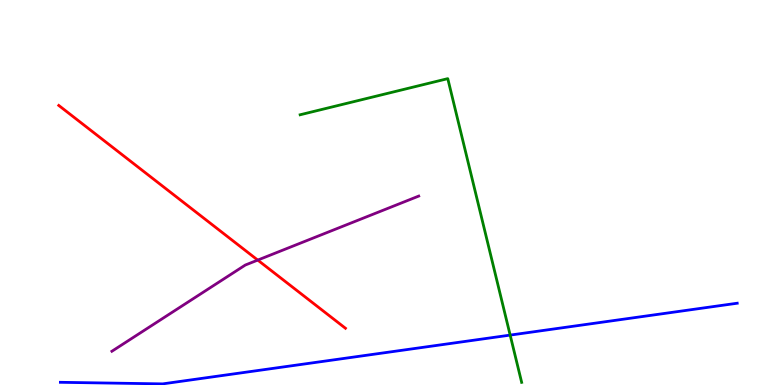[{'lines': ['blue', 'red'], 'intersections': []}, {'lines': ['green', 'red'], 'intersections': []}, {'lines': ['purple', 'red'], 'intersections': [{'x': 3.33, 'y': 3.24}]}, {'lines': ['blue', 'green'], 'intersections': [{'x': 6.58, 'y': 1.3}]}, {'lines': ['blue', 'purple'], 'intersections': []}, {'lines': ['green', 'purple'], 'intersections': []}]